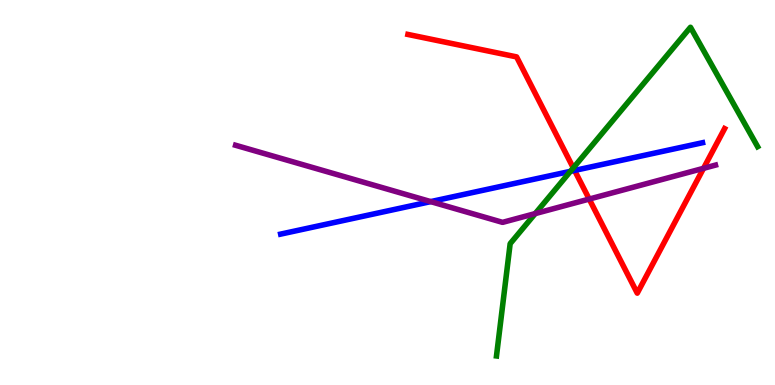[{'lines': ['blue', 'red'], 'intersections': [{'x': 7.41, 'y': 5.57}]}, {'lines': ['green', 'red'], 'intersections': [{'x': 7.4, 'y': 5.64}]}, {'lines': ['purple', 'red'], 'intersections': [{'x': 7.6, 'y': 4.83}, {'x': 9.08, 'y': 5.63}]}, {'lines': ['blue', 'green'], 'intersections': [{'x': 7.36, 'y': 5.55}]}, {'lines': ['blue', 'purple'], 'intersections': [{'x': 5.56, 'y': 4.76}]}, {'lines': ['green', 'purple'], 'intersections': [{'x': 6.91, 'y': 4.45}]}]